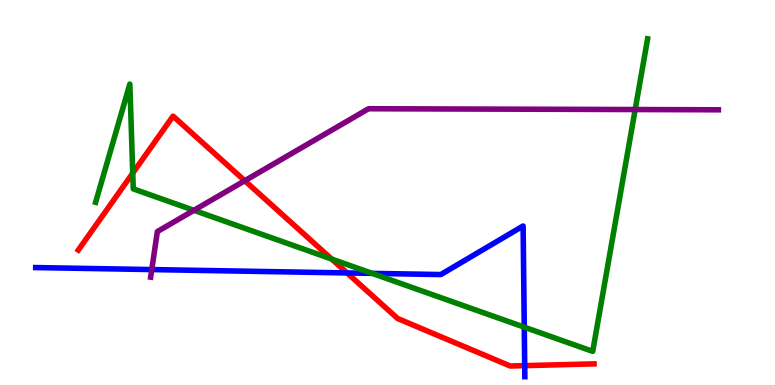[{'lines': ['blue', 'red'], 'intersections': [{'x': 4.48, 'y': 2.91}, {'x': 6.77, 'y': 0.503}]}, {'lines': ['green', 'red'], 'intersections': [{'x': 1.71, 'y': 5.5}, {'x': 4.28, 'y': 3.27}]}, {'lines': ['purple', 'red'], 'intersections': [{'x': 3.16, 'y': 5.31}]}, {'lines': ['blue', 'green'], 'intersections': [{'x': 4.8, 'y': 2.9}, {'x': 6.76, 'y': 1.5}]}, {'lines': ['blue', 'purple'], 'intersections': [{'x': 1.96, 'y': 3.0}]}, {'lines': ['green', 'purple'], 'intersections': [{'x': 2.5, 'y': 4.54}, {'x': 8.2, 'y': 7.15}]}]